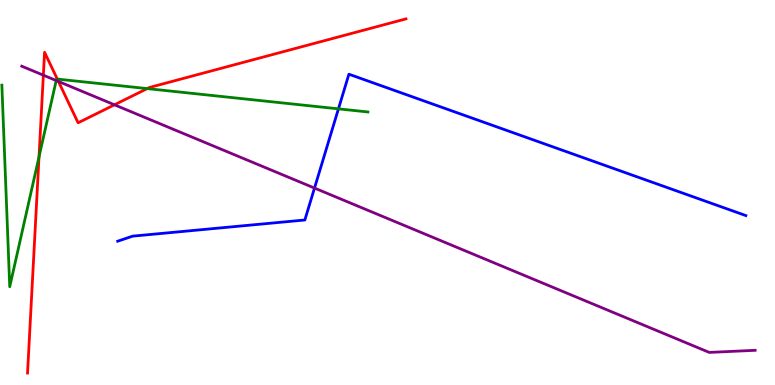[{'lines': ['blue', 'red'], 'intersections': []}, {'lines': ['green', 'red'], 'intersections': [{'x': 0.504, 'y': 5.93}, {'x': 0.74, 'y': 7.95}, {'x': 1.9, 'y': 7.7}]}, {'lines': ['purple', 'red'], 'intersections': [{'x': 0.559, 'y': 8.05}, {'x': 0.754, 'y': 7.88}, {'x': 1.48, 'y': 7.28}]}, {'lines': ['blue', 'green'], 'intersections': [{'x': 4.37, 'y': 7.17}]}, {'lines': ['blue', 'purple'], 'intersections': [{'x': 4.06, 'y': 5.12}]}, {'lines': ['green', 'purple'], 'intersections': [{'x': 0.725, 'y': 7.91}]}]